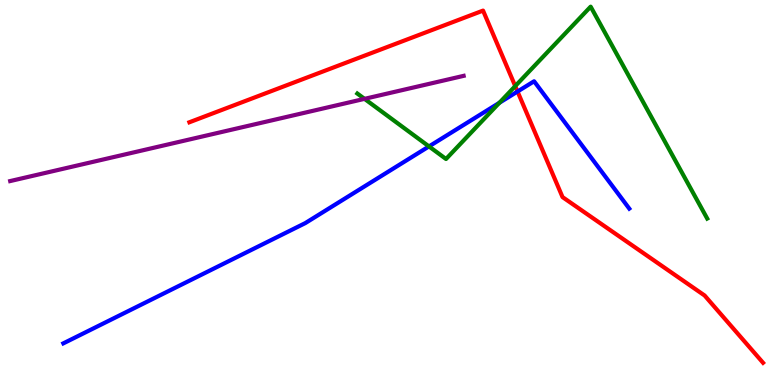[{'lines': ['blue', 'red'], 'intersections': [{'x': 6.68, 'y': 7.62}]}, {'lines': ['green', 'red'], 'intersections': [{'x': 6.65, 'y': 7.76}]}, {'lines': ['purple', 'red'], 'intersections': []}, {'lines': ['blue', 'green'], 'intersections': [{'x': 5.54, 'y': 6.2}, {'x': 6.44, 'y': 7.33}]}, {'lines': ['blue', 'purple'], 'intersections': []}, {'lines': ['green', 'purple'], 'intersections': [{'x': 4.7, 'y': 7.43}]}]